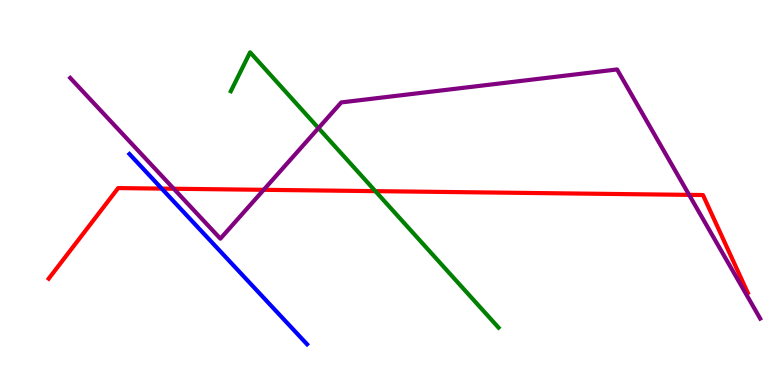[{'lines': ['blue', 'red'], 'intersections': [{'x': 2.09, 'y': 5.1}]}, {'lines': ['green', 'red'], 'intersections': [{'x': 4.84, 'y': 5.04}]}, {'lines': ['purple', 'red'], 'intersections': [{'x': 2.24, 'y': 5.1}, {'x': 3.4, 'y': 5.07}, {'x': 8.89, 'y': 4.94}]}, {'lines': ['blue', 'green'], 'intersections': []}, {'lines': ['blue', 'purple'], 'intersections': []}, {'lines': ['green', 'purple'], 'intersections': [{'x': 4.11, 'y': 6.67}]}]